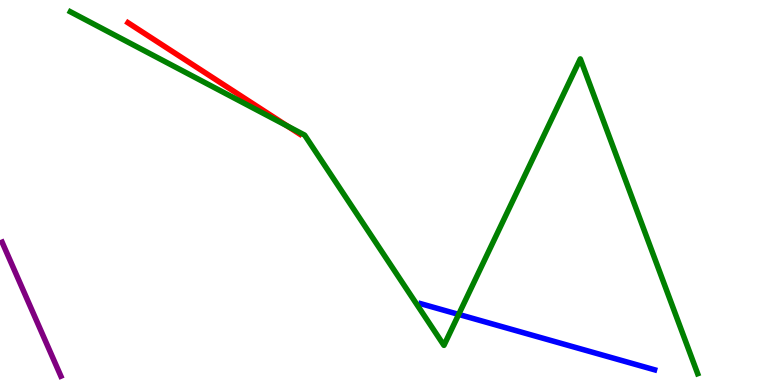[{'lines': ['blue', 'red'], 'intersections': []}, {'lines': ['green', 'red'], 'intersections': [{'x': 3.71, 'y': 6.73}]}, {'lines': ['purple', 'red'], 'intersections': []}, {'lines': ['blue', 'green'], 'intersections': [{'x': 5.92, 'y': 1.83}]}, {'lines': ['blue', 'purple'], 'intersections': []}, {'lines': ['green', 'purple'], 'intersections': []}]